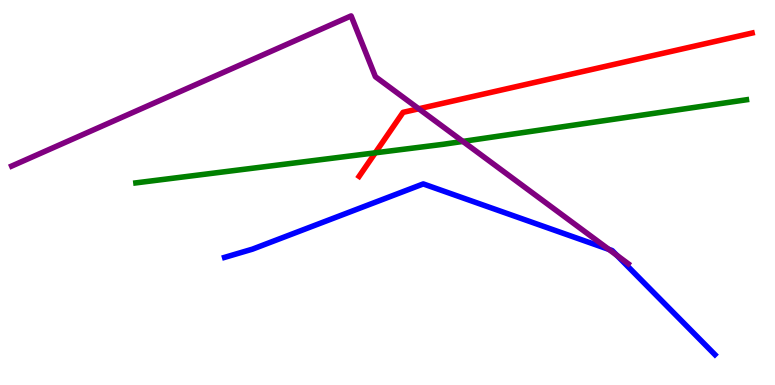[{'lines': ['blue', 'red'], 'intersections': []}, {'lines': ['green', 'red'], 'intersections': [{'x': 4.84, 'y': 6.03}]}, {'lines': ['purple', 'red'], 'intersections': [{'x': 5.4, 'y': 7.17}]}, {'lines': ['blue', 'green'], 'intersections': []}, {'lines': ['blue', 'purple'], 'intersections': [{'x': 7.86, 'y': 3.52}, {'x': 7.96, 'y': 3.37}]}, {'lines': ['green', 'purple'], 'intersections': [{'x': 5.97, 'y': 6.33}]}]